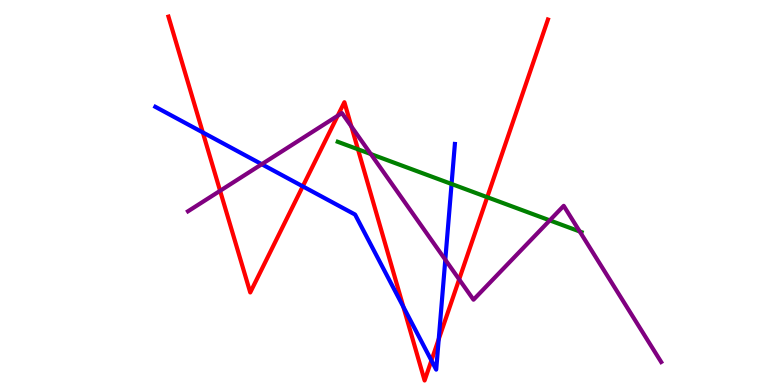[{'lines': ['blue', 'red'], 'intersections': [{'x': 2.62, 'y': 6.56}, {'x': 3.91, 'y': 5.16}, {'x': 5.2, 'y': 2.03}, {'x': 5.57, 'y': 0.636}, {'x': 5.66, 'y': 1.19}]}, {'lines': ['green', 'red'], 'intersections': [{'x': 4.62, 'y': 6.12}, {'x': 6.29, 'y': 4.88}]}, {'lines': ['purple', 'red'], 'intersections': [{'x': 2.84, 'y': 5.04}, {'x': 4.36, 'y': 6.99}, {'x': 4.53, 'y': 6.71}, {'x': 5.92, 'y': 2.74}]}, {'lines': ['blue', 'green'], 'intersections': [{'x': 5.83, 'y': 5.22}]}, {'lines': ['blue', 'purple'], 'intersections': [{'x': 3.38, 'y': 5.73}, {'x': 5.75, 'y': 3.25}]}, {'lines': ['green', 'purple'], 'intersections': [{'x': 4.78, 'y': 6.0}, {'x': 7.09, 'y': 4.28}, {'x': 7.48, 'y': 3.99}]}]